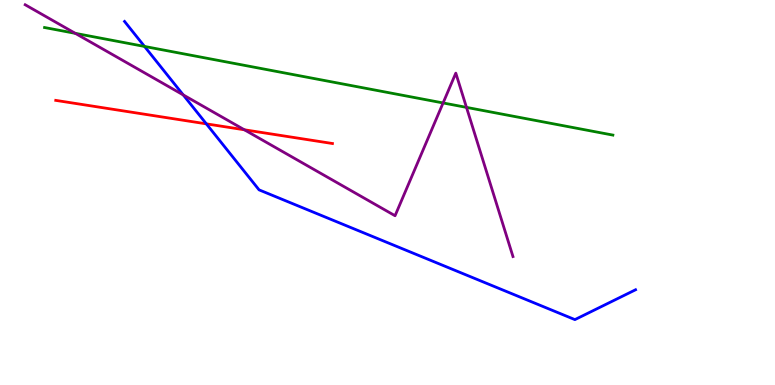[{'lines': ['blue', 'red'], 'intersections': [{'x': 2.66, 'y': 6.78}]}, {'lines': ['green', 'red'], 'intersections': []}, {'lines': ['purple', 'red'], 'intersections': [{'x': 3.15, 'y': 6.63}]}, {'lines': ['blue', 'green'], 'intersections': [{'x': 1.86, 'y': 8.79}]}, {'lines': ['blue', 'purple'], 'intersections': [{'x': 2.36, 'y': 7.54}]}, {'lines': ['green', 'purple'], 'intersections': [{'x': 0.972, 'y': 9.13}, {'x': 5.72, 'y': 7.33}, {'x': 6.02, 'y': 7.21}]}]